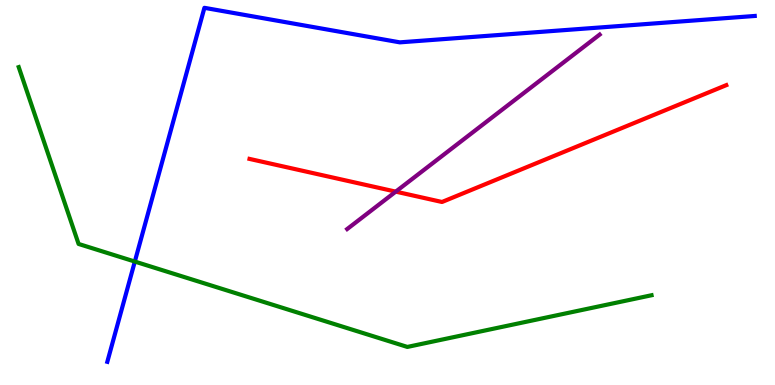[{'lines': ['blue', 'red'], 'intersections': []}, {'lines': ['green', 'red'], 'intersections': []}, {'lines': ['purple', 'red'], 'intersections': [{'x': 5.11, 'y': 5.02}]}, {'lines': ['blue', 'green'], 'intersections': [{'x': 1.74, 'y': 3.21}]}, {'lines': ['blue', 'purple'], 'intersections': []}, {'lines': ['green', 'purple'], 'intersections': []}]